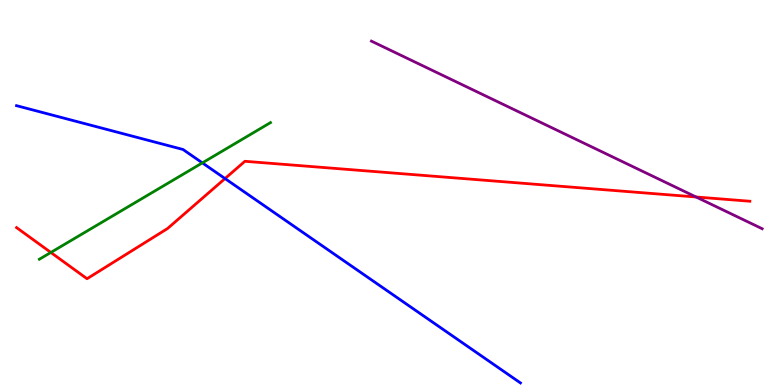[{'lines': ['blue', 'red'], 'intersections': [{'x': 2.9, 'y': 5.36}]}, {'lines': ['green', 'red'], 'intersections': [{'x': 0.656, 'y': 3.44}]}, {'lines': ['purple', 'red'], 'intersections': [{'x': 8.98, 'y': 4.88}]}, {'lines': ['blue', 'green'], 'intersections': [{'x': 2.61, 'y': 5.77}]}, {'lines': ['blue', 'purple'], 'intersections': []}, {'lines': ['green', 'purple'], 'intersections': []}]